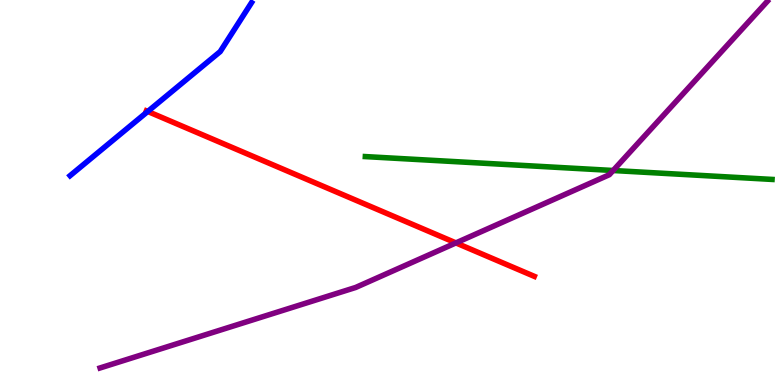[{'lines': ['blue', 'red'], 'intersections': [{'x': 1.91, 'y': 7.1}]}, {'lines': ['green', 'red'], 'intersections': []}, {'lines': ['purple', 'red'], 'intersections': [{'x': 5.88, 'y': 3.69}]}, {'lines': ['blue', 'green'], 'intersections': []}, {'lines': ['blue', 'purple'], 'intersections': []}, {'lines': ['green', 'purple'], 'intersections': [{'x': 7.91, 'y': 5.57}]}]